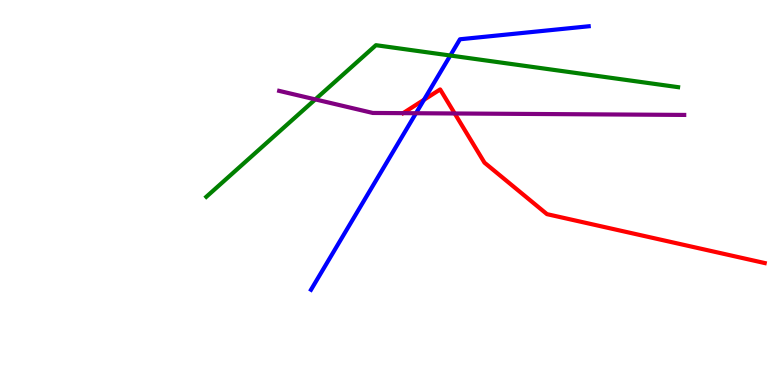[{'lines': ['blue', 'red'], 'intersections': [{'x': 5.47, 'y': 7.41}]}, {'lines': ['green', 'red'], 'intersections': []}, {'lines': ['purple', 'red'], 'intersections': [{'x': 5.87, 'y': 7.05}]}, {'lines': ['blue', 'green'], 'intersections': [{'x': 5.81, 'y': 8.56}]}, {'lines': ['blue', 'purple'], 'intersections': [{'x': 5.37, 'y': 7.06}]}, {'lines': ['green', 'purple'], 'intersections': [{'x': 4.07, 'y': 7.42}]}]